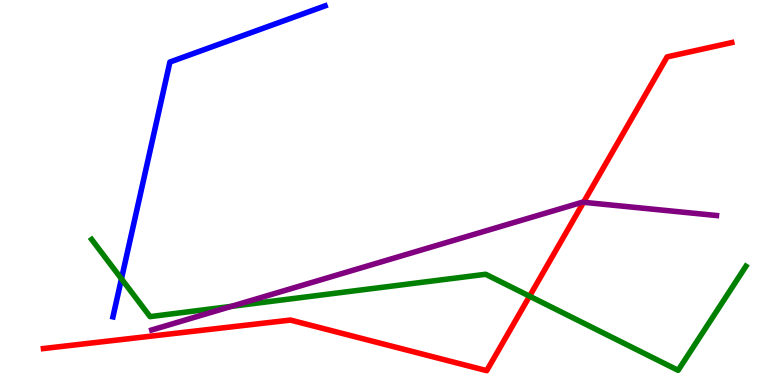[{'lines': ['blue', 'red'], 'intersections': []}, {'lines': ['green', 'red'], 'intersections': [{'x': 6.83, 'y': 2.31}]}, {'lines': ['purple', 'red'], 'intersections': [{'x': 7.53, 'y': 4.75}]}, {'lines': ['blue', 'green'], 'intersections': [{'x': 1.57, 'y': 2.76}]}, {'lines': ['blue', 'purple'], 'intersections': []}, {'lines': ['green', 'purple'], 'intersections': [{'x': 2.99, 'y': 2.04}]}]